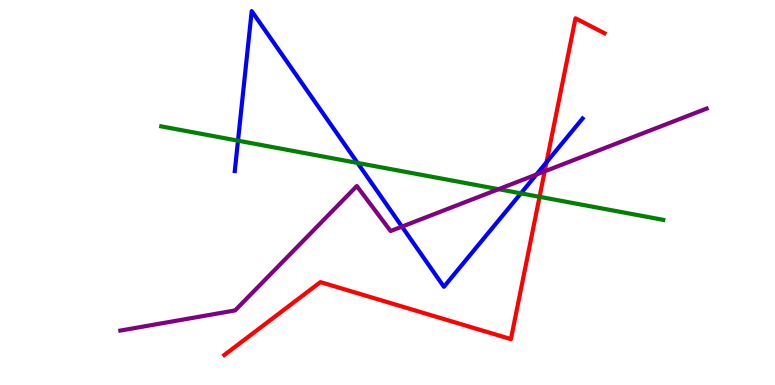[{'lines': ['blue', 'red'], 'intersections': [{'x': 7.05, 'y': 5.78}]}, {'lines': ['green', 'red'], 'intersections': [{'x': 6.96, 'y': 4.89}]}, {'lines': ['purple', 'red'], 'intersections': [{'x': 7.03, 'y': 5.55}]}, {'lines': ['blue', 'green'], 'intersections': [{'x': 3.07, 'y': 6.35}, {'x': 4.61, 'y': 5.77}, {'x': 6.72, 'y': 4.98}]}, {'lines': ['blue', 'purple'], 'intersections': [{'x': 5.19, 'y': 4.11}, {'x': 6.92, 'y': 5.47}]}, {'lines': ['green', 'purple'], 'intersections': [{'x': 6.43, 'y': 5.09}]}]